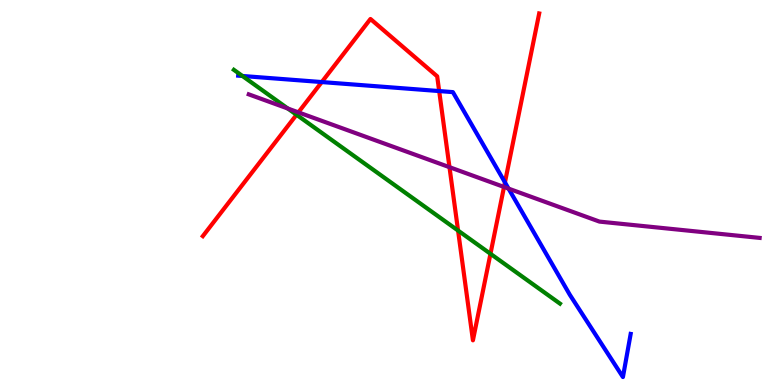[{'lines': ['blue', 'red'], 'intersections': [{'x': 4.15, 'y': 7.87}, {'x': 5.67, 'y': 7.63}, {'x': 6.52, 'y': 5.26}]}, {'lines': ['green', 'red'], 'intersections': [{'x': 3.83, 'y': 7.02}, {'x': 5.91, 'y': 4.01}, {'x': 6.33, 'y': 3.41}]}, {'lines': ['purple', 'red'], 'intersections': [{'x': 3.85, 'y': 7.08}, {'x': 5.8, 'y': 5.66}, {'x': 6.5, 'y': 5.14}]}, {'lines': ['blue', 'green'], 'intersections': [{'x': 3.13, 'y': 8.03}]}, {'lines': ['blue', 'purple'], 'intersections': [{'x': 6.56, 'y': 5.1}]}, {'lines': ['green', 'purple'], 'intersections': [{'x': 3.71, 'y': 7.18}]}]